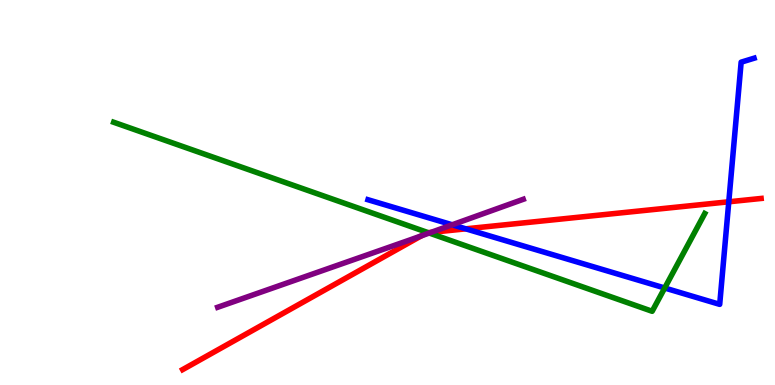[{'lines': ['blue', 'red'], 'intersections': [{'x': 6.01, 'y': 4.06}, {'x': 9.4, 'y': 4.76}]}, {'lines': ['green', 'red'], 'intersections': [{'x': 5.53, 'y': 3.96}]}, {'lines': ['purple', 'red'], 'intersections': [{'x': 5.44, 'y': 3.87}, {'x': 5.56, 'y': 3.96}]}, {'lines': ['blue', 'green'], 'intersections': [{'x': 8.58, 'y': 2.52}]}, {'lines': ['blue', 'purple'], 'intersections': [{'x': 5.83, 'y': 4.16}]}, {'lines': ['green', 'purple'], 'intersections': [{'x': 5.54, 'y': 3.95}]}]